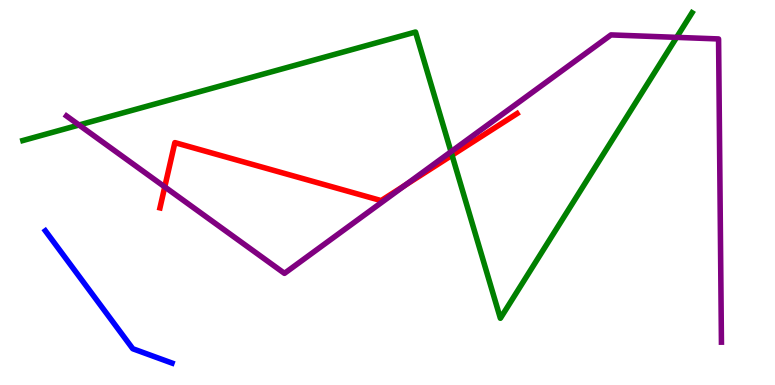[{'lines': ['blue', 'red'], 'intersections': []}, {'lines': ['green', 'red'], 'intersections': [{'x': 5.83, 'y': 5.97}]}, {'lines': ['purple', 'red'], 'intersections': [{'x': 2.13, 'y': 5.15}, {'x': 5.23, 'y': 5.19}]}, {'lines': ['blue', 'green'], 'intersections': []}, {'lines': ['blue', 'purple'], 'intersections': []}, {'lines': ['green', 'purple'], 'intersections': [{'x': 1.02, 'y': 6.75}, {'x': 5.82, 'y': 6.06}, {'x': 8.73, 'y': 9.03}]}]